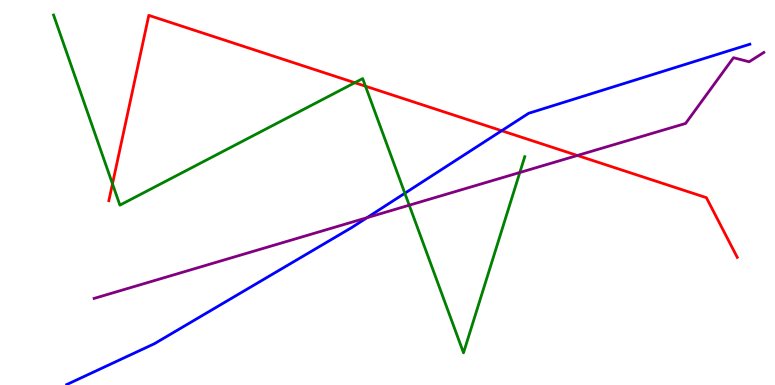[{'lines': ['blue', 'red'], 'intersections': [{'x': 6.47, 'y': 6.6}]}, {'lines': ['green', 'red'], 'intersections': [{'x': 1.45, 'y': 5.23}, {'x': 4.58, 'y': 7.85}, {'x': 4.72, 'y': 7.76}]}, {'lines': ['purple', 'red'], 'intersections': [{'x': 7.45, 'y': 5.96}]}, {'lines': ['blue', 'green'], 'intersections': [{'x': 5.22, 'y': 4.98}]}, {'lines': ['blue', 'purple'], 'intersections': [{'x': 4.74, 'y': 4.35}]}, {'lines': ['green', 'purple'], 'intersections': [{'x': 5.28, 'y': 4.67}, {'x': 6.71, 'y': 5.52}]}]